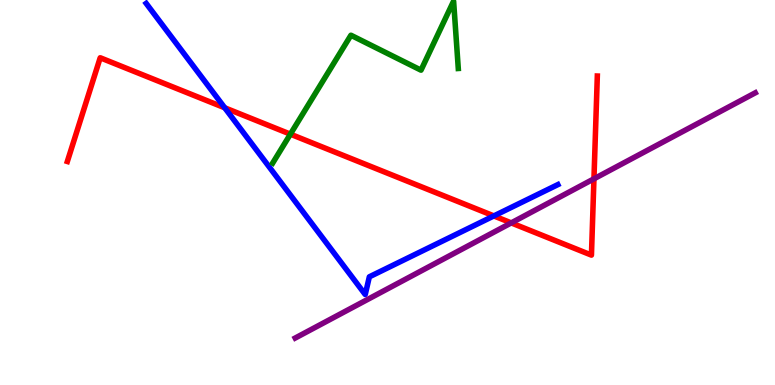[{'lines': ['blue', 'red'], 'intersections': [{'x': 2.9, 'y': 7.2}, {'x': 6.37, 'y': 4.39}]}, {'lines': ['green', 'red'], 'intersections': [{'x': 3.75, 'y': 6.52}]}, {'lines': ['purple', 'red'], 'intersections': [{'x': 6.6, 'y': 4.21}, {'x': 7.66, 'y': 5.36}]}, {'lines': ['blue', 'green'], 'intersections': []}, {'lines': ['blue', 'purple'], 'intersections': []}, {'lines': ['green', 'purple'], 'intersections': []}]